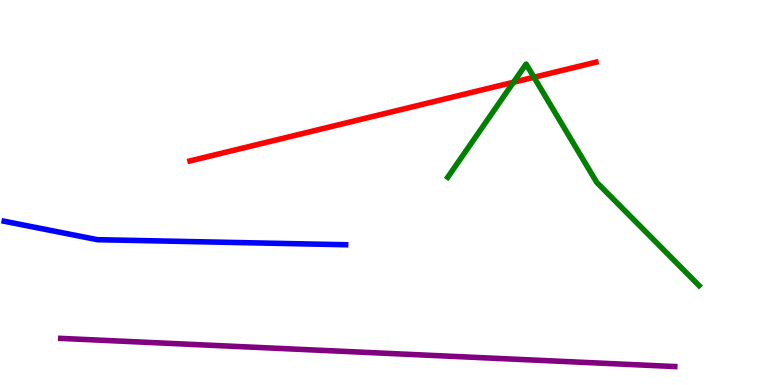[{'lines': ['blue', 'red'], 'intersections': []}, {'lines': ['green', 'red'], 'intersections': [{'x': 6.63, 'y': 7.86}, {'x': 6.89, 'y': 7.99}]}, {'lines': ['purple', 'red'], 'intersections': []}, {'lines': ['blue', 'green'], 'intersections': []}, {'lines': ['blue', 'purple'], 'intersections': []}, {'lines': ['green', 'purple'], 'intersections': []}]